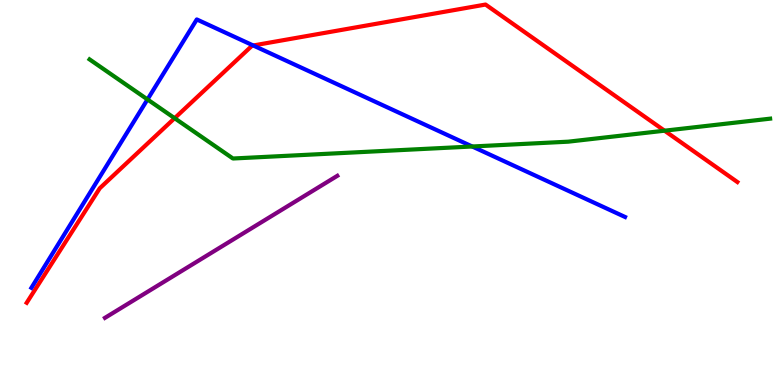[{'lines': ['blue', 'red'], 'intersections': [{'x': 3.27, 'y': 8.82}]}, {'lines': ['green', 'red'], 'intersections': [{'x': 2.25, 'y': 6.93}, {'x': 8.57, 'y': 6.61}]}, {'lines': ['purple', 'red'], 'intersections': []}, {'lines': ['blue', 'green'], 'intersections': [{'x': 1.9, 'y': 7.42}, {'x': 6.09, 'y': 6.19}]}, {'lines': ['blue', 'purple'], 'intersections': []}, {'lines': ['green', 'purple'], 'intersections': []}]